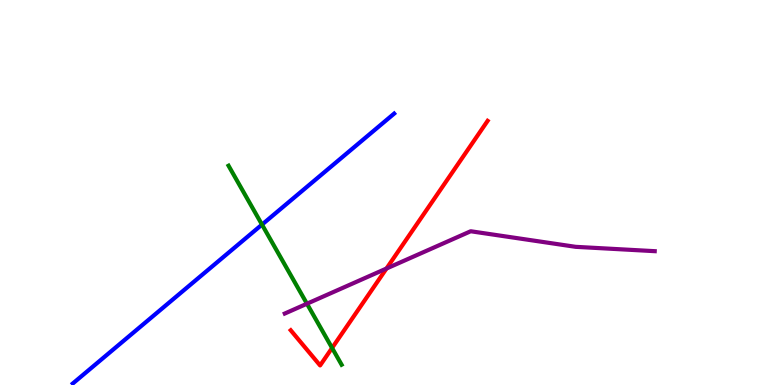[{'lines': ['blue', 'red'], 'intersections': []}, {'lines': ['green', 'red'], 'intersections': [{'x': 4.28, 'y': 0.962}]}, {'lines': ['purple', 'red'], 'intersections': [{'x': 4.99, 'y': 3.03}]}, {'lines': ['blue', 'green'], 'intersections': [{'x': 3.38, 'y': 4.17}]}, {'lines': ['blue', 'purple'], 'intersections': []}, {'lines': ['green', 'purple'], 'intersections': [{'x': 3.96, 'y': 2.11}]}]